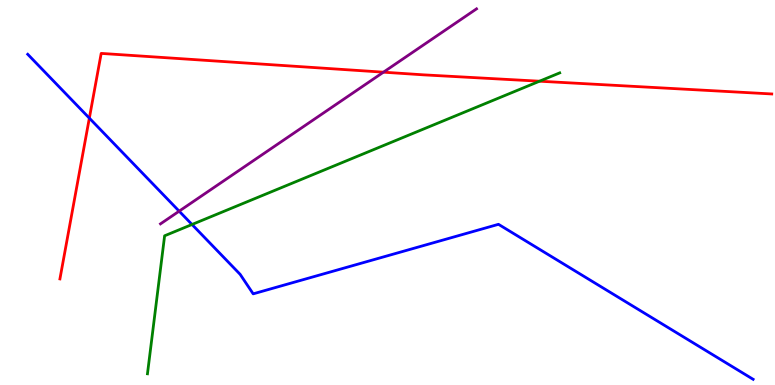[{'lines': ['blue', 'red'], 'intersections': [{'x': 1.15, 'y': 6.93}]}, {'lines': ['green', 'red'], 'intersections': [{'x': 6.96, 'y': 7.89}]}, {'lines': ['purple', 'red'], 'intersections': [{'x': 4.95, 'y': 8.13}]}, {'lines': ['blue', 'green'], 'intersections': [{'x': 2.48, 'y': 4.17}]}, {'lines': ['blue', 'purple'], 'intersections': [{'x': 2.31, 'y': 4.52}]}, {'lines': ['green', 'purple'], 'intersections': []}]